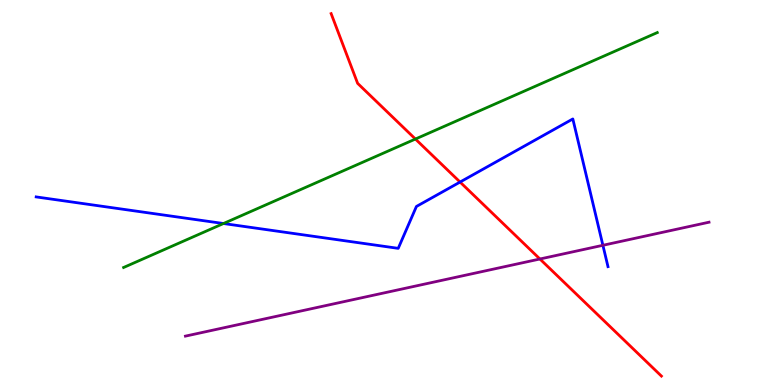[{'lines': ['blue', 'red'], 'intersections': [{'x': 5.94, 'y': 5.27}]}, {'lines': ['green', 'red'], 'intersections': [{'x': 5.36, 'y': 6.39}]}, {'lines': ['purple', 'red'], 'intersections': [{'x': 6.97, 'y': 3.27}]}, {'lines': ['blue', 'green'], 'intersections': [{'x': 2.88, 'y': 4.19}]}, {'lines': ['blue', 'purple'], 'intersections': [{'x': 7.78, 'y': 3.63}]}, {'lines': ['green', 'purple'], 'intersections': []}]